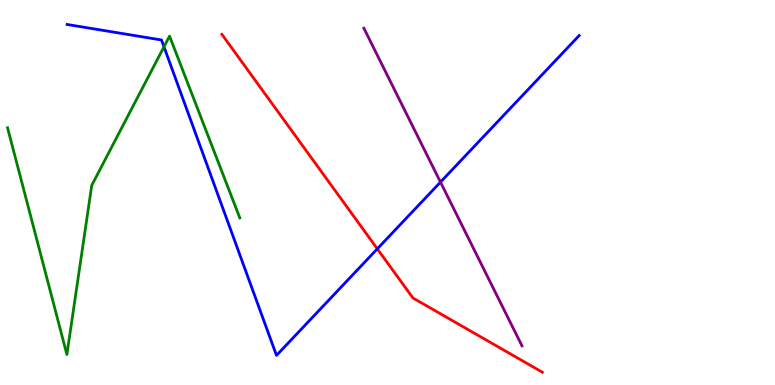[{'lines': ['blue', 'red'], 'intersections': [{'x': 4.87, 'y': 3.54}]}, {'lines': ['green', 'red'], 'intersections': []}, {'lines': ['purple', 'red'], 'intersections': []}, {'lines': ['blue', 'green'], 'intersections': [{'x': 2.12, 'y': 8.78}]}, {'lines': ['blue', 'purple'], 'intersections': [{'x': 5.68, 'y': 5.27}]}, {'lines': ['green', 'purple'], 'intersections': []}]